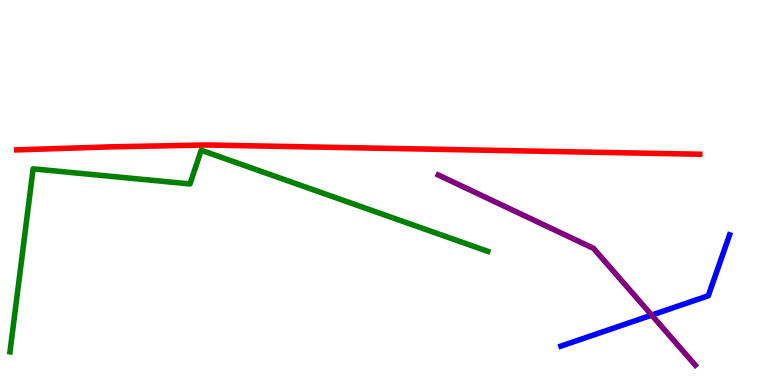[{'lines': ['blue', 'red'], 'intersections': []}, {'lines': ['green', 'red'], 'intersections': []}, {'lines': ['purple', 'red'], 'intersections': []}, {'lines': ['blue', 'green'], 'intersections': []}, {'lines': ['blue', 'purple'], 'intersections': [{'x': 8.41, 'y': 1.82}]}, {'lines': ['green', 'purple'], 'intersections': []}]